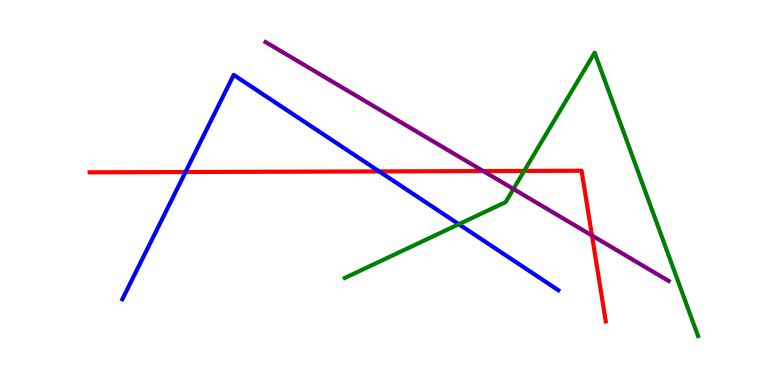[{'lines': ['blue', 'red'], 'intersections': [{'x': 2.39, 'y': 5.53}, {'x': 4.89, 'y': 5.55}]}, {'lines': ['green', 'red'], 'intersections': [{'x': 6.76, 'y': 5.56}]}, {'lines': ['purple', 'red'], 'intersections': [{'x': 6.24, 'y': 5.56}, {'x': 7.64, 'y': 3.88}]}, {'lines': ['blue', 'green'], 'intersections': [{'x': 5.92, 'y': 4.18}]}, {'lines': ['blue', 'purple'], 'intersections': []}, {'lines': ['green', 'purple'], 'intersections': [{'x': 6.63, 'y': 5.09}]}]